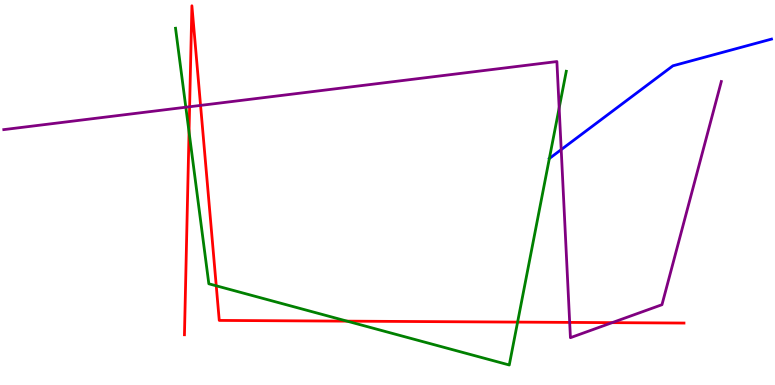[{'lines': ['blue', 'red'], 'intersections': []}, {'lines': ['green', 'red'], 'intersections': [{'x': 2.44, 'y': 6.57}, {'x': 2.79, 'y': 2.58}, {'x': 4.48, 'y': 1.66}, {'x': 6.68, 'y': 1.63}]}, {'lines': ['purple', 'red'], 'intersections': [{'x': 2.45, 'y': 7.23}, {'x': 2.59, 'y': 7.26}, {'x': 7.35, 'y': 1.63}, {'x': 7.9, 'y': 1.62}]}, {'lines': ['blue', 'green'], 'intersections': [{'x': 7.09, 'y': 5.88}]}, {'lines': ['blue', 'purple'], 'intersections': [{'x': 7.24, 'y': 6.11}]}, {'lines': ['green', 'purple'], 'intersections': [{'x': 2.4, 'y': 7.22}, {'x': 7.22, 'y': 7.2}]}]